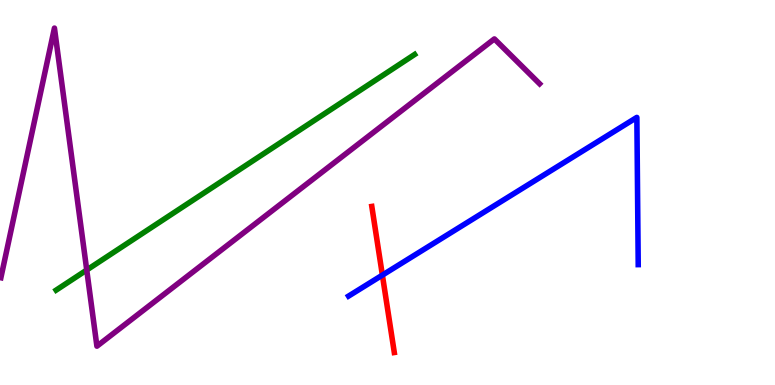[{'lines': ['blue', 'red'], 'intersections': [{'x': 4.93, 'y': 2.85}]}, {'lines': ['green', 'red'], 'intersections': []}, {'lines': ['purple', 'red'], 'intersections': []}, {'lines': ['blue', 'green'], 'intersections': []}, {'lines': ['blue', 'purple'], 'intersections': []}, {'lines': ['green', 'purple'], 'intersections': [{'x': 1.12, 'y': 2.99}]}]